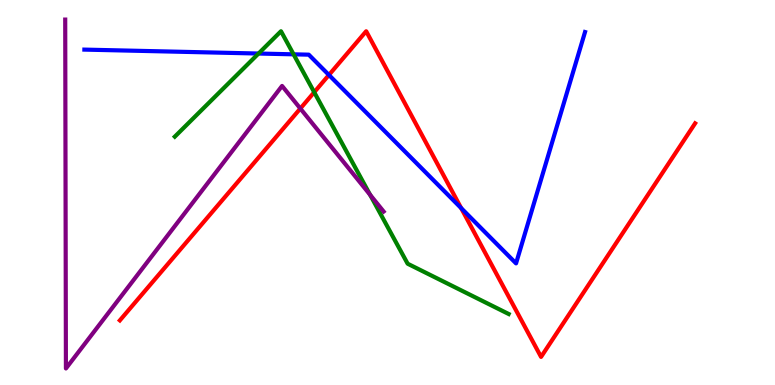[{'lines': ['blue', 'red'], 'intersections': [{'x': 4.24, 'y': 8.05}, {'x': 5.95, 'y': 4.59}]}, {'lines': ['green', 'red'], 'intersections': [{'x': 4.05, 'y': 7.6}]}, {'lines': ['purple', 'red'], 'intersections': [{'x': 3.88, 'y': 7.18}]}, {'lines': ['blue', 'green'], 'intersections': [{'x': 3.34, 'y': 8.61}, {'x': 3.79, 'y': 8.59}]}, {'lines': ['blue', 'purple'], 'intersections': []}, {'lines': ['green', 'purple'], 'intersections': [{'x': 4.78, 'y': 4.94}]}]